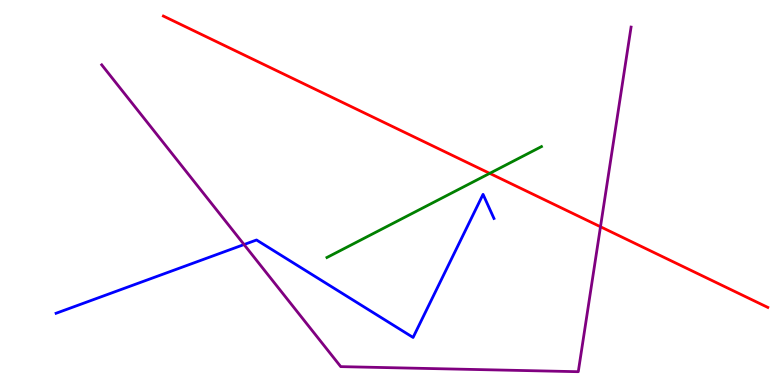[{'lines': ['blue', 'red'], 'intersections': []}, {'lines': ['green', 'red'], 'intersections': [{'x': 6.32, 'y': 5.5}]}, {'lines': ['purple', 'red'], 'intersections': [{'x': 7.75, 'y': 4.11}]}, {'lines': ['blue', 'green'], 'intersections': []}, {'lines': ['blue', 'purple'], 'intersections': [{'x': 3.15, 'y': 3.65}]}, {'lines': ['green', 'purple'], 'intersections': []}]